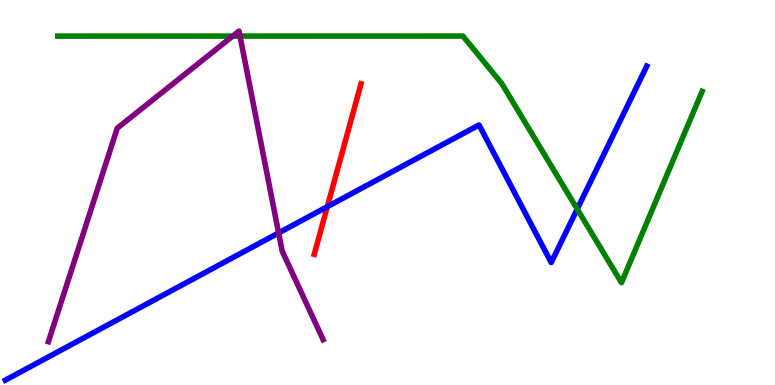[{'lines': ['blue', 'red'], 'intersections': [{'x': 4.22, 'y': 4.63}]}, {'lines': ['green', 'red'], 'intersections': []}, {'lines': ['purple', 'red'], 'intersections': []}, {'lines': ['blue', 'green'], 'intersections': [{'x': 7.45, 'y': 4.57}]}, {'lines': ['blue', 'purple'], 'intersections': [{'x': 3.6, 'y': 3.95}]}, {'lines': ['green', 'purple'], 'intersections': [{'x': 3.0, 'y': 9.06}, {'x': 3.1, 'y': 9.06}]}]